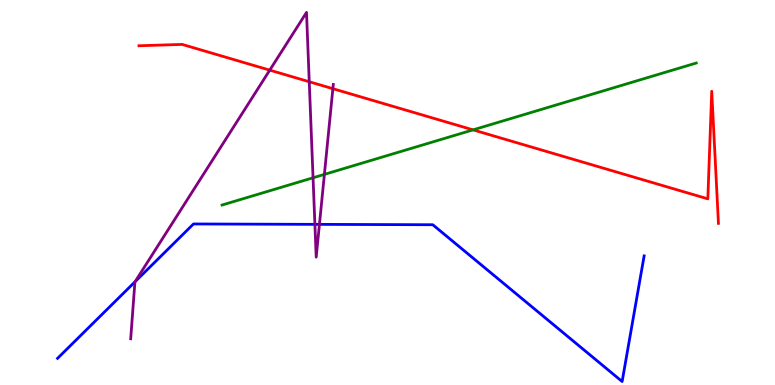[{'lines': ['blue', 'red'], 'intersections': []}, {'lines': ['green', 'red'], 'intersections': [{'x': 6.1, 'y': 6.63}]}, {'lines': ['purple', 'red'], 'intersections': [{'x': 3.48, 'y': 8.18}, {'x': 3.99, 'y': 7.88}, {'x': 4.3, 'y': 7.7}]}, {'lines': ['blue', 'green'], 'intersections': []}, {'lines': ['blue', 'purple'], 'intersections': [{'x': 1.74, 'y': 2.68}, {'x': 4.06, 'y': 4.17}, {'x': 4.12, 'y': 4.17}]}, {'lines': ['green', 'purple'], 'intersections': [{'x': 4.04, 'y': 5.38}, {'x': 4.19, 'y': 5.47}]}]